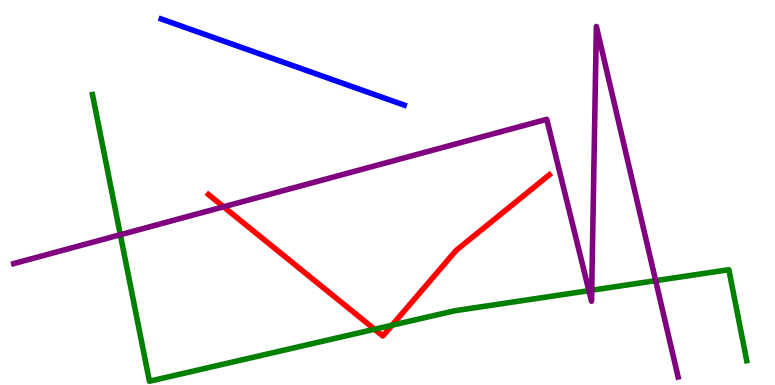[{'lines': ['blue', 'red'], 'intersections': []}, {'lines': ['green', 'red'], 'intersections': [{'x': 4.83, 'y': 1.45}, {'x': 5.06, 'y': 1.55}]}, {'lines': ['purple', 'red'], 'intersections': [{'x': 2.88, 'y': 4.63}]}, {'lines': ['blue', 'green'], 'intersections': []}, {'lines': ['blue', 'purple'], 'intersections': []}, {'lines': ['green', 'purple'], 'intersections': [{'x': 1.55, 'y': 3.9}, {'x': 7.6, 'y': 2.45}, {'x': 7.64, 'y': 2.46}, {'x': 8.46, 'y': 2.71}]}]